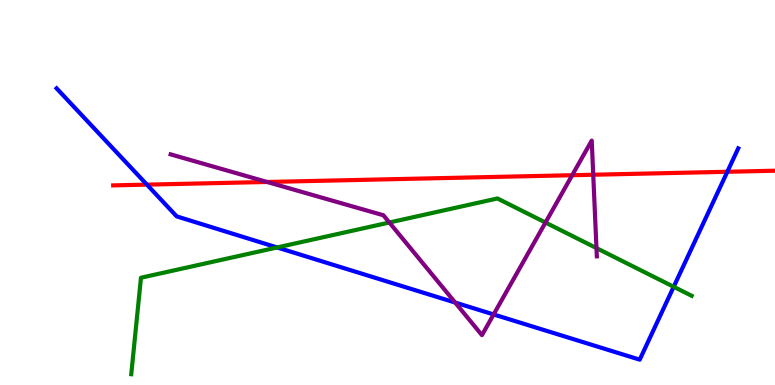[{'lines': ['blue', 'red'], 'intersections': [{'x': 1.9, 'y': 5.2}, {'x': 9.38, 'y': 5.54}]}, {'lines': ['green', 'red'], 'intersections': []}, {'lines': ['purple', 'red'], 'intersections': [{'x': 3.45, 'y': 5.27}, {'x': 7.38, 'y': 5.45}, {'x': 7.65, 'y': 5.46}]}, {'lines': ['blue', 'green'], 'intersections': [{'x': 3.58, 'y': 3.57}, {'x': 8.69, 'y': 2.55}]}, {'lines': ['blue', 'purple'], 'intersections': [{'x': 5.87, 'y': 2.14}, {'x': 6.37, 'y': 1.83}]}, {'lines': ['green', 'purple'], 'intersections': [{'x': 5.02, 'y': 4.22}, {'x': 7.04, 'y': 4.22}, {'x': 7.7, 'y': 3.56}]}]